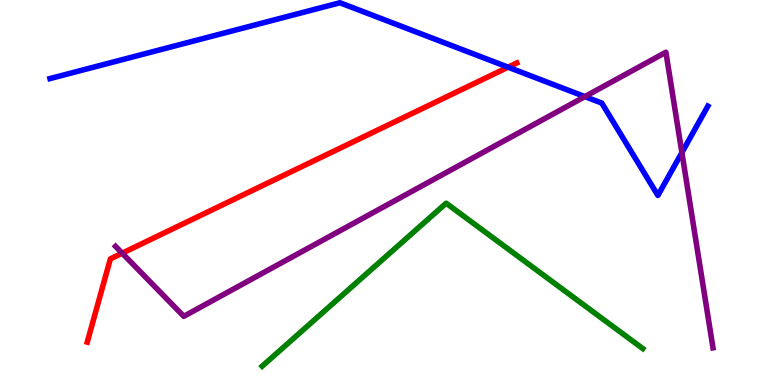[{'lines': ['blue', 'red'], 'intersections': [{'x': 6.56, 'y': 8.25}]}, {'lines': ['green', 'red'], 'intersections': []}, {'lines': ['purple', 'red'], 'intersections': [{'x': 1.58, 'y': 3.42}]}, {'lines': ['blue', 'green'], 'intersections': []}, {'lines': ['blue', 'purple'], 'intersections': [{'x': 7.55, 'y': 7.49}, {'x': 8.8, 'y': 6.04}]}, {'lines': ['green', 'purple'], 'intersections': []}]